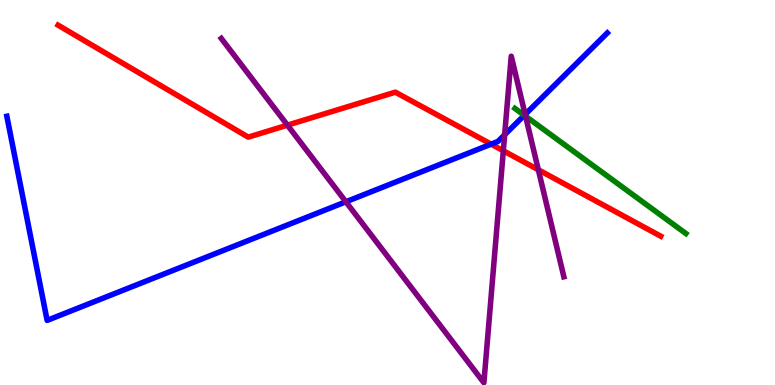[{'lines': ['blue', 'red'], 'intersections': [{'x': 6.34, 'y': 6.26}]}, {'lines': ['green', 'red'], 'intersections': []}, {'lines': ['purple', 'red'], 'intersections': [{'x': 3.71, 'y': 6.75}, {'x': 6.49, 'y': 6.08}, {'x': 6.95, 'y': 5.59}]}, {'lines': ['blue', 'green'], 'intersections': [{'x': 6.77, 'y': 7.01}]}, {'lines': ['blue', 'purple'], 'intersections': [{'x': 4.46, 'y': 4.76}, {'x': 6.51, 'y': 6.5}, {'x': 6.78, 'y': 7.03}]}, {'lines': ['green', 'purple'], 'intersections': [{'x': 6.78, 'y': 6.98}]}]